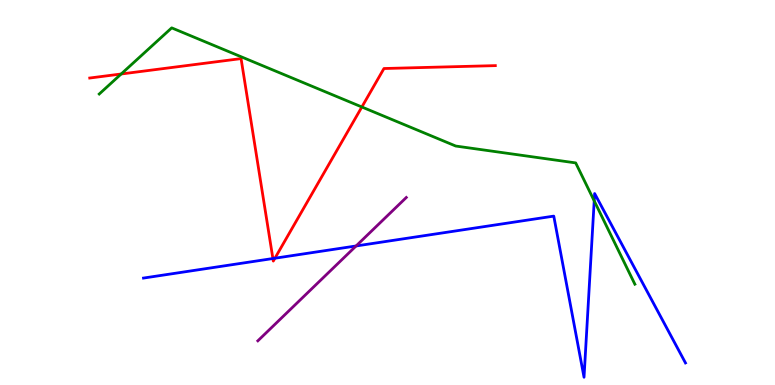[{'lines': ['blue', 'red'], 'intersections': [{'x': 3.52, 'y': 3.28}, {'x': 3.55, 'y': 3.29}]}, {'lines': ['green', 'red'], 'intersections': [{'x': 1.56, 'y': 8.08}, {'x': 4.67, 'y': 7.22}]}, {'lines': ['purple', 'red'], 'intersections': []}, {'lines': ['blue', 'green'], 'intersections': [{'x': 7.67, 'y': 4.78}]}, {'lines': ['blue', 'purple'], 'intersections': [{'x': 4.59, 'y': 3.61}]}, {'lines': ['green', 'purple'], 'intersections': []}]